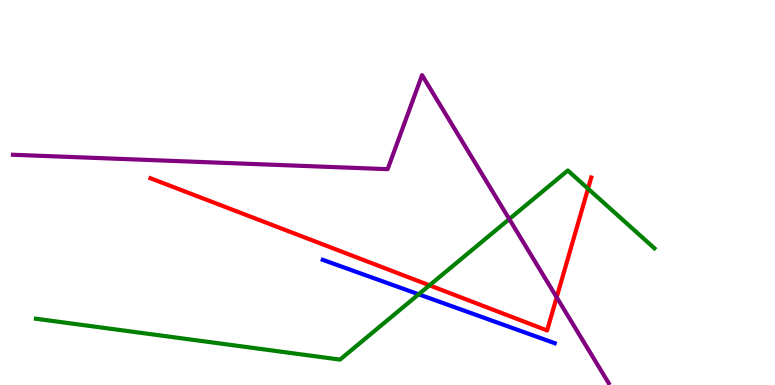[{'lines': ['blue', 'red'], 'intersections': []}, {'lines': ['green', 'red'], 'intersections': [{'x': 5.54, 'y': 2.59}, {'x': 7.59, 'y': 5.1}]}, {'lines': ['purple', 'red'], 'intersections': [{'x': 7.18, 'y': 2.28}]}, {'lines': ['blue', 'green'], 'intersections': [{'x': 5.4, 'y': 2.36}]}, {'lines': ['blue', 'purple'], 'intersections': []}, {'lines': ['green', 'purple'], 'intersections': [{'x': 6.57, 'y': 4.31}]}]